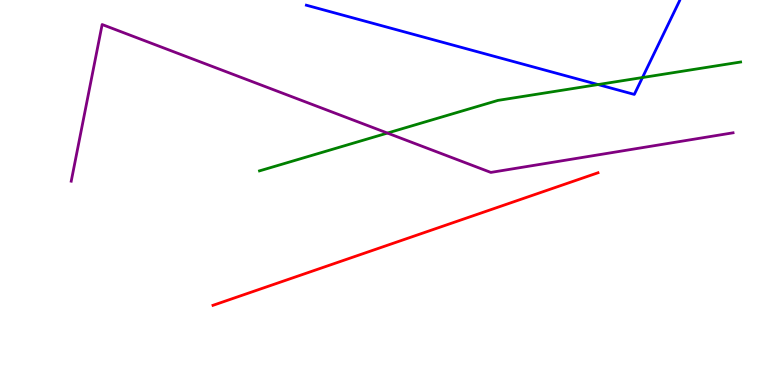[{'lines': ['blue', 'red'], 'intersections': []}, {'lines': ['green', 'red'], 'intersections': []}, {'lines': ['purple', 'red'], 'intersections': []}, {'lines': ['blue', 'green'], 'intersections': [{'x': 7.72, 'y': 7.8}, {'x': 8.29, 'y': 7.99}]}, {'lines': ['blue', 'purple'], 'intersections': []}, {'lines': ['green', 'purple'], 'intersections': [{'x': 5.0, 'y': 6.54}]}]